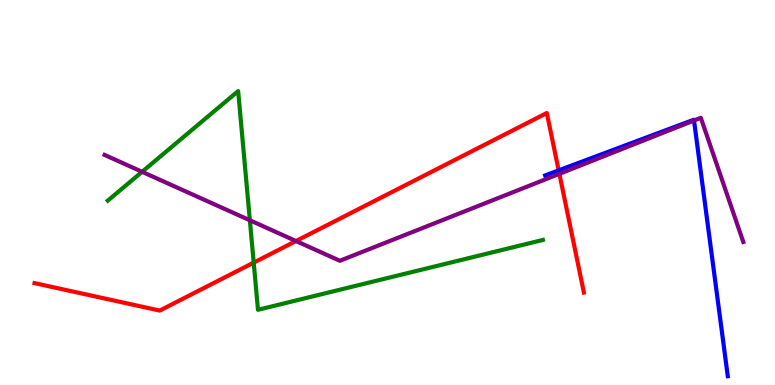[{'lines': ['blue', 'red'], 'intersections': [{'x': 7.21, 'y': 5.57}]}, {'lines': ['green', 'red'], 'intersections': [{'x': 3.27, 'y': 3.18}]}, {'lines': ['purple', 'red'], 'intersections': [{'x': 3.82, 'y': 3.74}, {'x': 7.22, 'y': 5.48}]}, {'lines': ['blue', 'green'], 'intersections': []}, {'lines': ['blue', 'purple'], 'intersections': [{'x': 8.96, 'y': 6.87}]}, {'lines': ['green', 'purple'], 'intersections': [{'x': 1.83, 'y': 5.54}, {'x': 3.22, 'y': 4.28}]}]